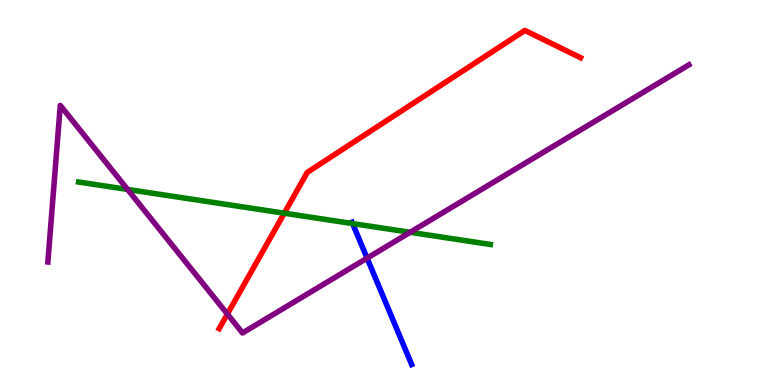[{'lines': ['blue', 'red'], 'intersections': []}, {'lines': ['green', 'red'], 'intersections': [{'x': 3.67, 'y': 4.46}]}, {'lines': ['purple', 'red'], 'intersections': [{'x': 2.93, 'y': 1.84}]}, {'lines': ['blue', 'green'], 'intersections': [{'x': 4.55, 'y': 4.19}]}, {'lines': ['blue', 'purple'], 'intersections': [{'x': 4.74, 'y': 3.29}]}, {'lines': ['green', 'purple'], 'intersections': [{'x': 1.65, 'y': 5.08}, {'x': 5.29, 'y': 3.97}]}]